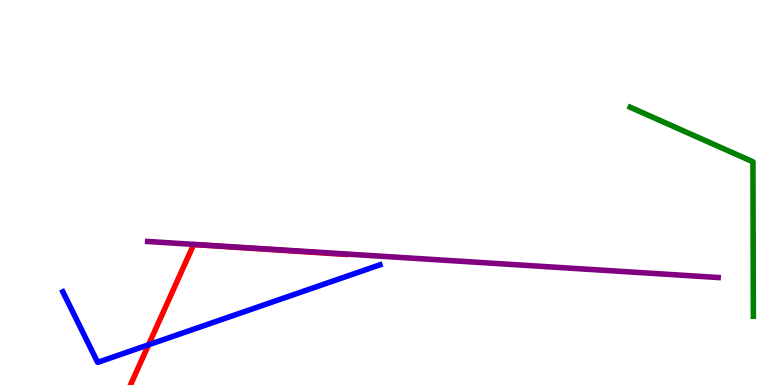[{'lines': ['blue', 'red'], 'intersections': [{'x': 1.92, 'y': 1.04}]}, {'lines': ['green', 'red'], 'intersections': []}, {'lines': ['purple', 'red'], 'intersections': []}, {'lines': ['blue', 'green'], 'intersections': []}, {'lines': ['blue', 'purple'], 'intersections': []}, {'lines': ['green', 'purple'], 'intersections': []}]